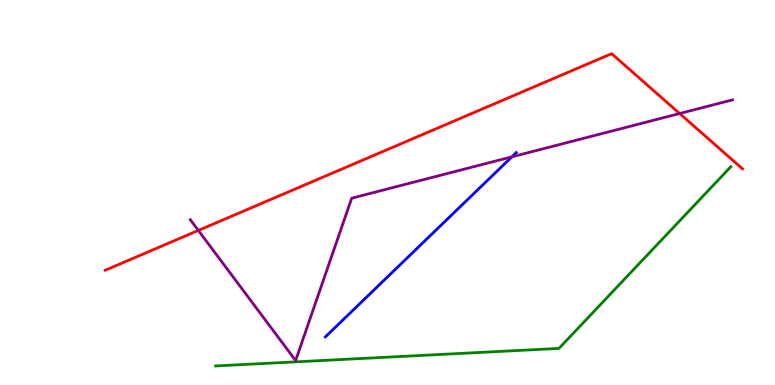[{'lines': ['blue', 'red'], 'intersections': []}, {'lines': ['green', 'red'], 'intersections': []}, {'lines': ['purple', 'red'], 'intersections': [{'x': 2.56, 'y': 4.01}, {'x': 8.77, 'y': 7.05}]}, {'lines': ['blue', 'green'], 'intersections': []}, {'lines': ['blue', 'purple'], 'intersections': [{'x': 6.6, 'y': 5.93}]}, {'lines': ['green', 'purple'], 'intersections': []}]